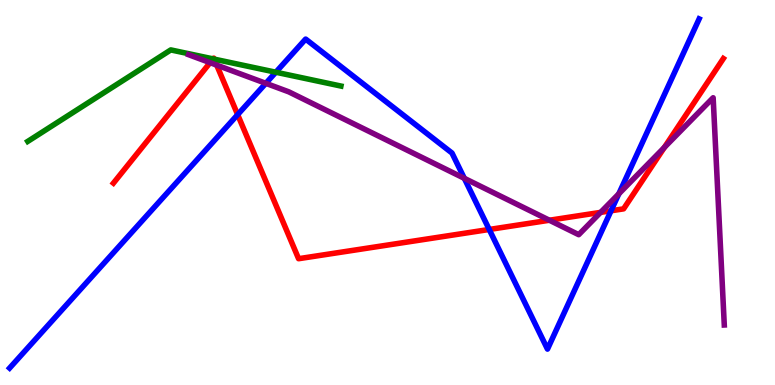[{'lines': ['blue', 'red'], 'intersections': [{'x': 3.07, 'y': 7.02}, {'x': 6.31, 'y': 4.04}, {'x': 7.88, 'y': 4.53}]}, {'lines': ['green', 'red'], 'intersections': [{'x': 2.75, 'y': 8.47}, {'x': 2.76, 'y': 8.46}]}, {'lines': ['purple', 'red'], 'intersections': [{'x': 2.71, 'y': 8.37}, {'x': 2.8, 'y': 8.31}, {'x': 7.09, 'y': 4.28}, {'x': 7.75, 'y': 4.48}, {'x': 8.57, 'y': 6.17}]}, {'lines': ['blue', 'green'], 'intersections': [{'x': 3.56, 'y': 8.12}]}, {'lines': ['blue', 'purple'], 'intersections': [{'x': 3.43, 'y': 7.84}, {'x': 5.99, 'y': 5.37}, {'x': 7.98, 'y': 4.97}]}, {'lines': ['green', 'purple'], 'intersections': []}]